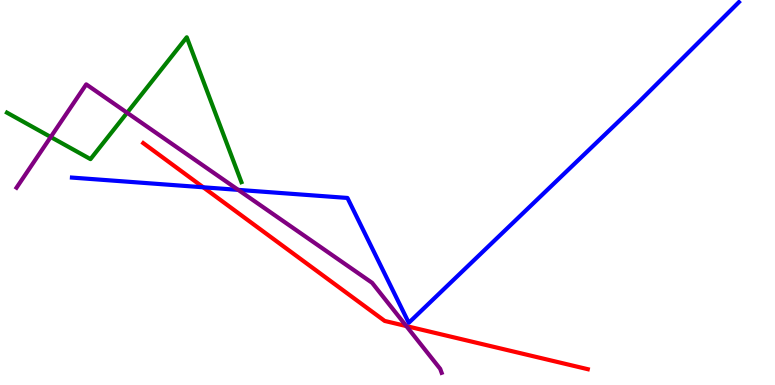[{'lines': ['blue', 'red'], 'intersections': [{'x': 2.62, 'y': 5.14}]}, {'lines': ['green', 'red'], 'intersections': []}, {'lines': ['purple', 'red'], 'intersections': [{'x': 5.24, 'y': 1.53}]}, {'lines': ['blue', 'green'], 'intersections': []}, {'lines': ['blue', 'purple'], 'intersections': [{'x': 3.07, 'y': 5.07}]}, {'lines': ['green', 'purple'], 'intersections': [{'x': 0.655, 'y': 6.44}, {'x': 1.64, 'y': 7.07}]}]